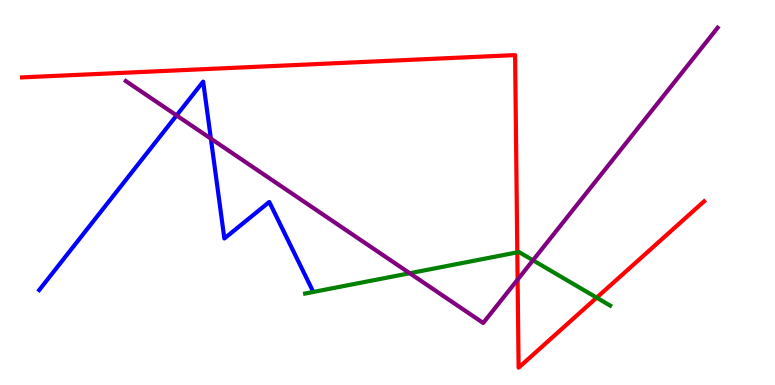[{'lines': ['blue', 'red'], 'intersections': []}, {'lines': ['green', 'red'], 'intersections': [{'x': 6.67, 'y': 3.45}, {'x': 7.7, 'y': 2.27}]}, {'lines': ['purple', 'red'], 'intersections': [{'x': 6.68, 'y': 2.74}]}, {'lines': ['blue', 'green'], 'intersections': []}, {'lines': ['blue', 'purple'], 'intersections': [{'x': 2.28, 'y': 7.0}, {'x': 2.72, 'y': 6.4}]}, {'lines': ['green', 'purple'], 'intersections': [{'x': 5.29, 'y': 2.9}, {'x': 6.88, 'y': 3.24}]}]